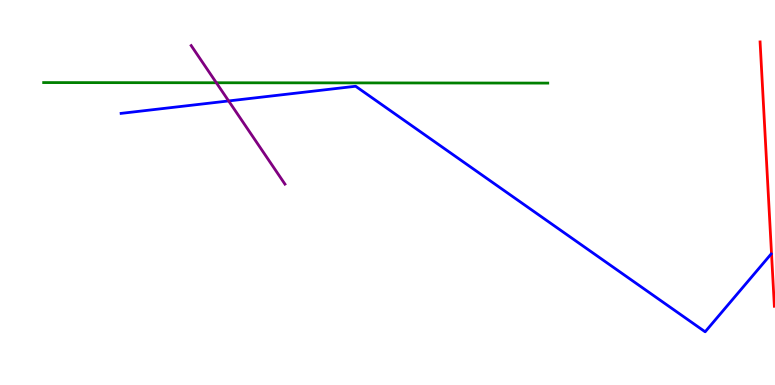[{'lines': ['blue', 'red'], 'intersections': []}, {'lines': ['green', 'red'], 'intersections': []}, {'lines': ['purple', 'red'], 'intersections': []}, {'lines': ['blue', 'green'], 'intersections': []}, {'lines': ['blue', 'purple'], 'intersections': [{'x': 2.95, 'y': 7.38}]}, {'lines': ['green', 'purple'], 'intersections': [{'x': 2.79, 'y': 7.85}]}]